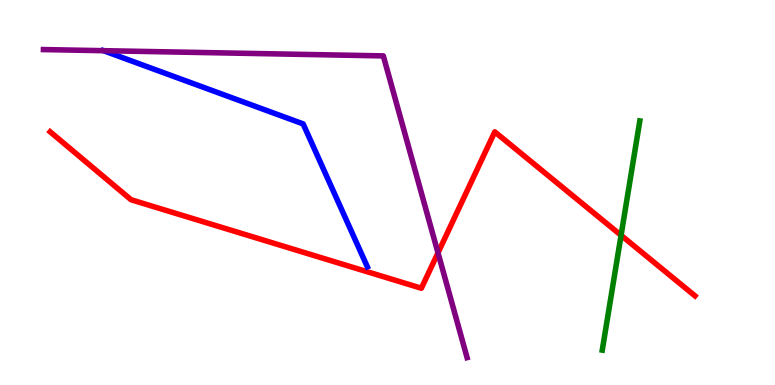[{'lines': ['blue', 'red'], 'intersections': []}, {'lines': ['green', 'red'], 'intersections': [{'x': 8.01, 'y': 3.89}]}, {'lines': ['purple', 'red'], 'intersections': [{'x': 5.65, 'y': 3.43}]}, {'lines': ['blue', 'green'], 'intersections': []}, {'lines': ['blue', 'purple'], 'intersections': [{'x': 1.34, 'y': 8.68}]}, {'lines': ['green', 'purple'], 'intersections': []}]